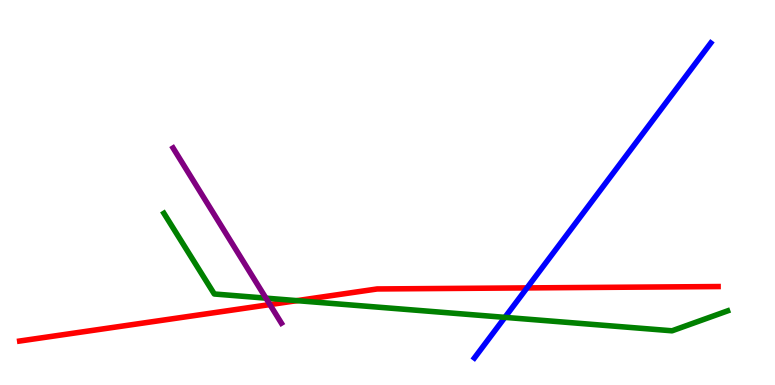[{'lines': ['blue', 'red'], 'intersections': [{'x': 6.8, 'y': 2.52}]}, {'lines': ['green', 'red'], 'intersections': [{'x': 3.83, 'y': 2.19}]}, {'lines': ['purple', 'red'], 'intersections': [{'x': 3.48, 'y': 2.09}]}, {'lines': ['blue', 'green'], 'intersections': [{'x': 6.51, 'y': 1.76}]}, {'lines': ['blue', 'purple'], 'intersections': []}, {'lines': ['green', 'purple'], 'intersections': [{'x': 3.43, 'y': 2.26}]}]